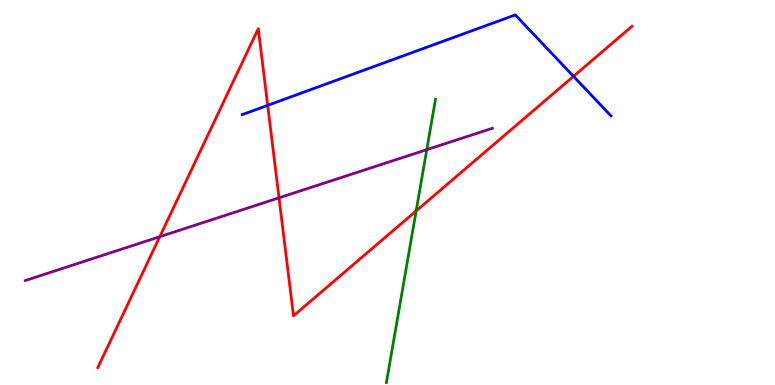[{'lines': ['blue', 'red'], 'intersections': [{'x': 3.45, 'y': 7.26}, {'x': 7.4, 'y': 8.02}]}, {'lines': ['green', 'red'], 'intersections': [{'x': 5.37, 'y': 4.52}]}, {'lines': ['purple', 'red'], 'intersections': [{'x': 2.06, 'y': 3.85}, {'x': 3.6, 'y': 4.86}]}, {'lines': ['blue', 'green'], 'intersections': []}, {'lines': ['blue', 'purple'], 'intersections': []}, {'lines': ['green', 'purple'], 'intersections': [{'x': 5.51, 'y': 6.11}]}]